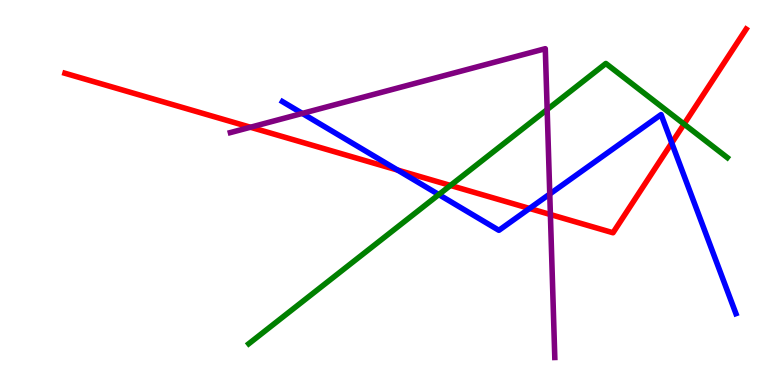[{'lines': ['blue', 'red'], 'intersections': [{'x': 5.13, 'y': 5.58}, {'x': 6.83, 'y': 4.59}, {'x': 8.67, 'y': 6.29}]}, {'lines': ['green', 'red'], 'intersections': [{'x': 5.81, 'y': 5.18}, {'x': 8.83, 'y': 6.78}]}, {'lines': ['purple', 'red'], 'intersections': [{'x': 3.23, 'y': 6.7}, {'x': 7.1, 'y': 4.43}]}, {'lines': ['blue', 'green'], 'intersections': [{'x': 5.66, 'y': 4.95}]}, {'lines': ['blue', 'purple'], 'intersections': [{'x': 3.9, 'y': 7.05}, {'x': 7.09, 'y': 4.96}]}, {'lines': ['green', 'purple'], 'intersections': [{'x': 7.06, 'y': 7.15}]}]